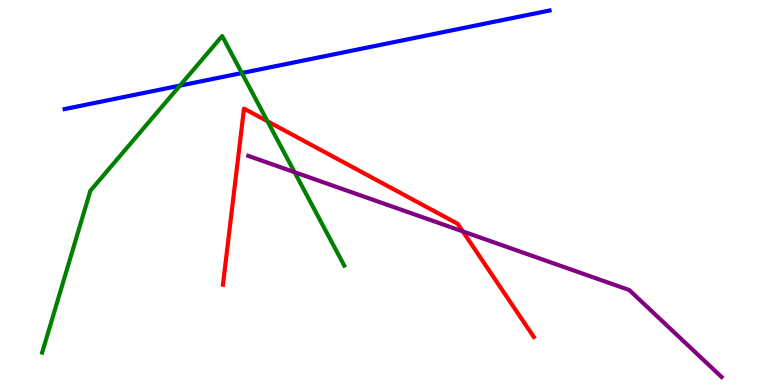[{'lines': ['blue', 'red'], 'intersections': []}, {'lines': ['green', 'red'], 'intersections': [{'x': 3.45, 'y': 6.85}]}, {'lines': ['purple', 'red'], 'intersections': [{'x': 5.97, 'y': 3.99}]}, {'lines': ['blue', 'green'], 'intersections': [{'x': 2.32, 'y': 7.78}, {'x': 3.12, 'y': 8.1}]}, {'lines': ['blue', 'purple'], 'intersections': []}, {'lines': ['green', 'purple'], 'intersections': [{'x': 3.8, 'y': 5.53}]}]